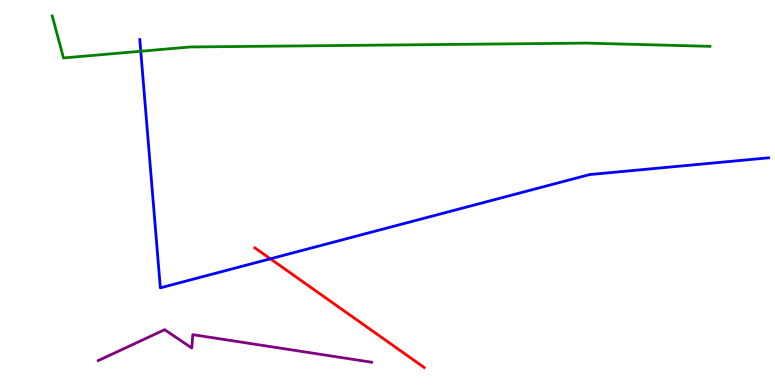[{'lines': ['blue', 'red'], 'intersections': [{'x': 3.49, 'y': 3.28}]}, {'lines': ['green', 'red'], 'intersections': []}, {'lines': ['purple', 'red'], 'intersections': []}, {'lines': ['blue', 'green'], 'intersections': [{'x': 1.82, 'y': 8.67}]}, {'lines': ['blue', 'purple'], 'intersections': []}, {'lines': ['green', 'purple'], 'intersections': []}]